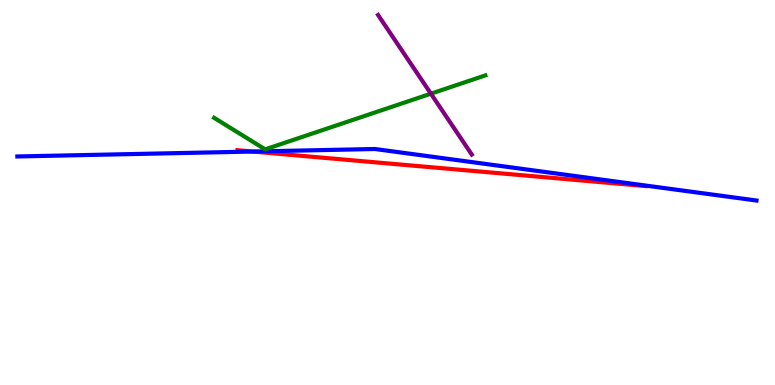[{'lines': ['blue', 'red'], 'intersections': [{'x': 3.26, 'y': 6.06}]}, {'lines': ['green', 'red'], 'intersections': []}, {'lines': ['purple', 'red'], 'intersections': []}, {'lines': ['blue', 'green'], 'intersections': []}, {'lines': ['blue', 'purple'], 'intersections': []}, {'lines': ['green', 'purple'], 'intersections': [{'x': 5.56, 'y': 7.57}]}]